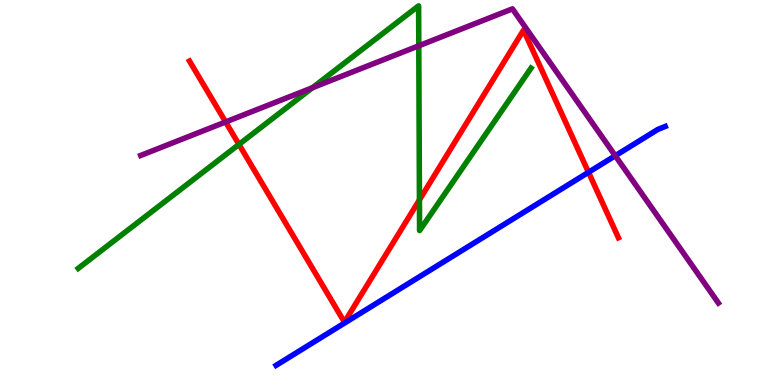[{'lines': ['blue', 'red'], 'intersections': [{'x': 7.59, 'y': 5.53}]}, {'lines': ['green', 'red'], 'intersections': [{'x': 3.08, 'y': 6.25}, {'x': 5.41, 'y': 4.81}]}, {'lines': ['purple', 'red'], 'intersections': [{'x': 2.91, 'y': 6.83}]}, {'lines': ['blue', 'green'], 'intersections': []}, {'lines': ['blue', 'purple'], 'intersections': [{'x': 7.94, 'y': 5.95}]}, {'lines': ['green', 'purple'], 'intersections': [{'x': 4.03, 'y': 7.72}, {'x': 5.4, 'y': 8.81}]}]